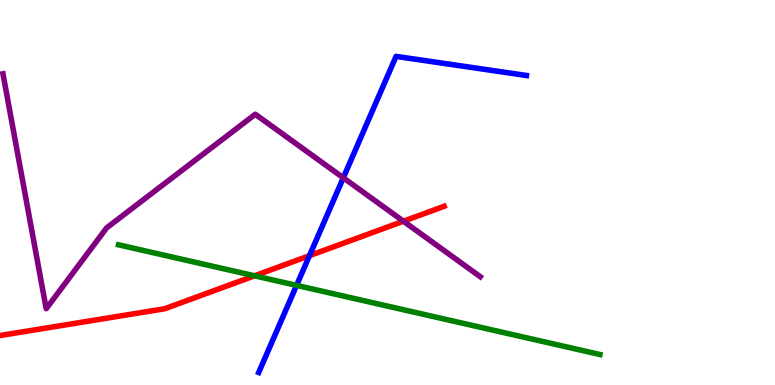[{'lines': ['blue', 'red'], 'intersections': [{'x': 3.99, 'y': 3.36}]}, {'lines': ['green', 'red'], 'intersections': [{'x': 3.28, 'y': 2.84}]}, {'lines': ['purple', 'red'], 'intersections': [{'x': 5.21, 'y': 4.25}]}, {'lines': ['blue', 'green'], 'intersections': [{'x': 3.83, 'y': 2.59}]}, {'lines': ['blue', 'purple'], 'intersections': [{'x': 4.43, 'y': 5.38}]}, {'lines': ['green', 'purple'], 'intersections': []}]